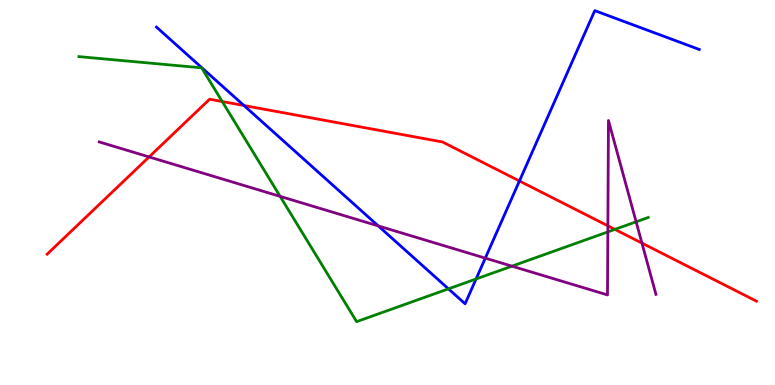[{'lines': ['blue', 'red'], 'intersections': [{'x': 3.15, 'y': 7.26}, {'x': 6.7, 'y': 5.3}]}, {'lines': ['green', 'red'], 'intersections': [{'x': 2.87, 'y': 7.36}, {'x': 7.93, 'y': 4.04}]}, {'lines': ['purple', 'red'], 'intersections': [{'x': 1.92, 'y': 5.92}, {'x': 7.84, 'y': 4.13}, {'x': 8.28, 'y': 3.69}]}, {'lines': ['blue', 'green'], 'intersections': [{'x': 5.79, 'y': 2.5}, {'x': 6.14, 'y': 2.75}]}, {'lines': ['blue', 'purple'], 'intersections': [{'x': 4.88, 'y': 4.13}, {'x': 6.26, 'y': 3.3}]}, {'lines': ['green', 'purple'], 'intersections': [{'x': 3.61, 'y': 4.9}, {'x': 6.61, 'y': 3.09}, {'x': 7.84, 'y': 3.98}, {'x': 8.21, 'y': 4.24}]}]